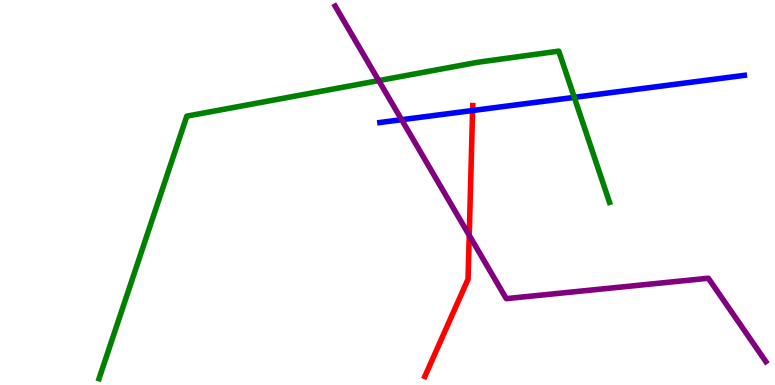[{'lines': ['blue', 'red'], 'intersections': [{'x': 6.1, 'y': 7.13}]}, {'lines': ['green', 'red'], 'intersections': []}, {'lines': ['purple', 'red'], 'intersections': [{'x': 6.05, 'y': 3.89}]}, {'lines': ['blue', 'green'], 'intersections': [{'x': 7.41, 'y': 7.47}]}, {'lines': ['blue', 'purple'], 'intersections': [{'x': 5.18, 'y': 6.89}]}, {'lines': ['green', 'purple'], 'intersections': [{'x': 4.89, 'y': 7.91}]}]